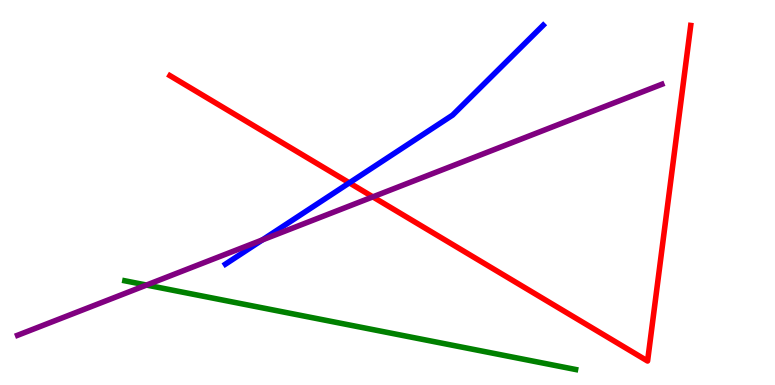[{'lines': ['blue', 'red'], 'intersections': [{'x': 4.51, 'y': 5.25}]}, {'lines': ['green', 'red'], 'intersections': []}, {'lines': ['purple', 'red'], 'intersections': [{'x': 4.81, 'y': 4.89}]}, {'lines': ['blue', 'green'], 'intersections': []}, {'lines': ['blue', 'purple'], 'intersections': [{'x': 3.39, 'y': 3.77}]}, {'lines': ['green', 'purple'], 'intersections': [{'x': 1.89, 'y': 2.6}]}]